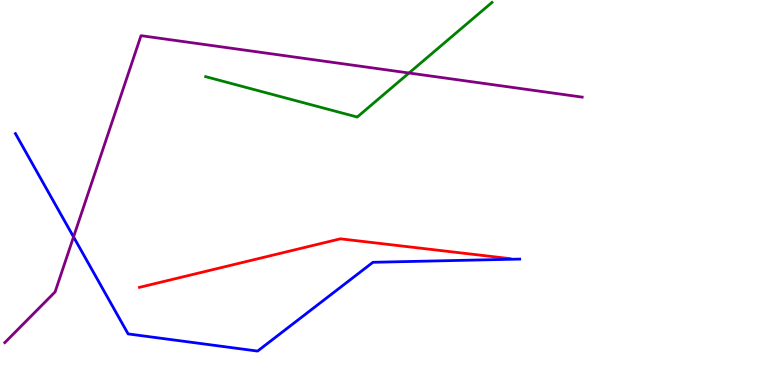[{'lines': ['blue', 'red'], 'intersections': []}, {'lines': ['green', 'red'], 'intersections': []}, {'lines': ['purple', 'red'], 'intersections': []}, {'lines': ['blue', 'green'], 'intersections': []}, {'lines': ['blue', 'purple'], 'intersections': [{'x': 0.949, 'y': 3.85}]}, {'lines': ['green', 'purple'], 'intersections': [{'x': 5.28, 'y': 8.1}]}]